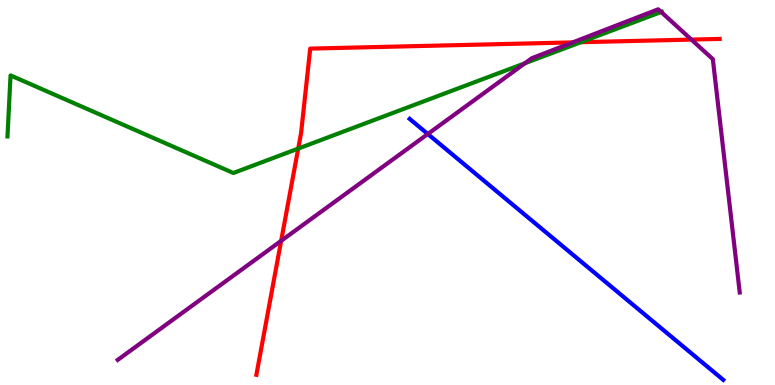[{'lines': ['blue', 'red'], 'intersections': []}, {'lines': ['green', 'red'], 'intersections': [{'x': 3.85, 'y': 6.14}, {'x': 7.5, 'y': 8.9}]}, {'lines': ['purple', 'red'], 'intersections': [{'x': 3.63, 'y': 3.74}, {'x': 7.39, 'y': 8.9}, {'x': 8.92, 'y': 8.97}]}, {'lines': ['blue', 'green'], 'intersections': []}, {'lines': ['blue', 'purple'], 'intersections': [{'x': 5.52, 'y': 6.52}]}, {'lines': ['green', 'purple'], 'intersections': [{'x': 6.77, 'y': 8.36}, {'x': 8.53, 'y': 9.69}]}]